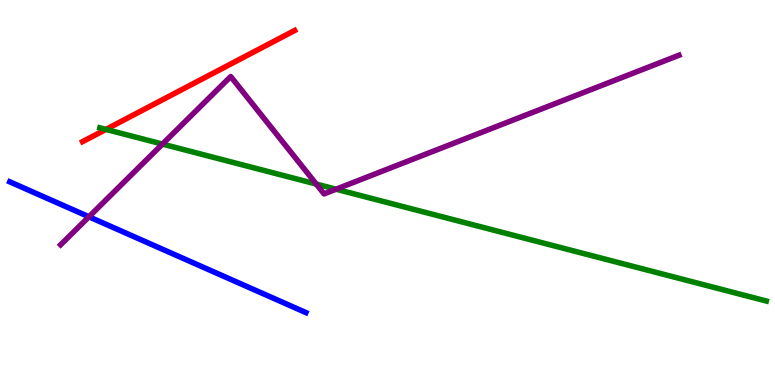[{'lines': ['blue', 'red'], 'intersections': []}, {'lines': ['green', 'red'], 'intersections': [{'x': 1.37, 'y': 6.64}]}, {'lines': ['purple', 'red'], 'intersections': []}, {'lines': ['blue', 'green'], 'intersections': []}, {'lines': ['blue', 'purple'], 'intersections': [{'x': 1.15, 'y': 4.37}]}, {'lines': ['green', 'purple'], 'intersections': [{'x': 2.1, 'y': 6.26}, {'x': 4.08, 'y': 5.22}, {'x': 4.34, 'y': 5.09}]}]